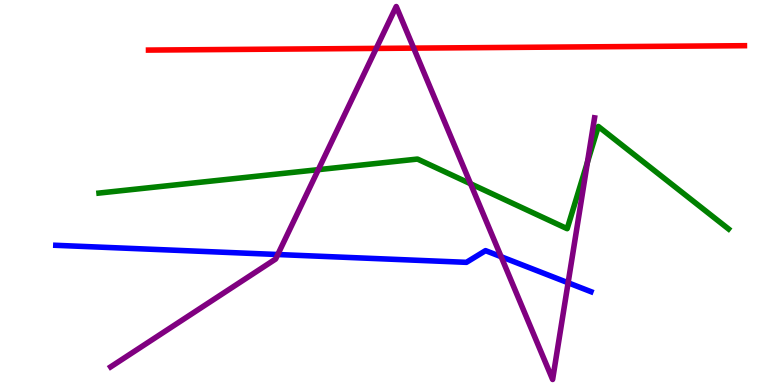[{'lines': ['blue', 'red'], 'intersections': []}, {'lines': ['green', 'red'], 'intersections': []}, {'lines': ['purple', 'red'], 'intersections': [{'x': 4.85, 'y': 8.74}, {'x': 5.34, 'y': 8.75}]}, {'lines': ['blue', 'green'], 'intersections': []}, {'lines': ['blue', 'purple'], 'intersections': [{'x': 3.58, 'y': 3.39}, {'x': 6.47, 'y': 3.33}, {'x': 7.33, 'y': 2.66}]}, {'lines': ['green', 'purple'], 'intersections': [{'x': 4.11, 'y': 5.59}, {'x': 6.07, 'y': 5.23}, {'x': 7.58, 'y': 5.79}]}]